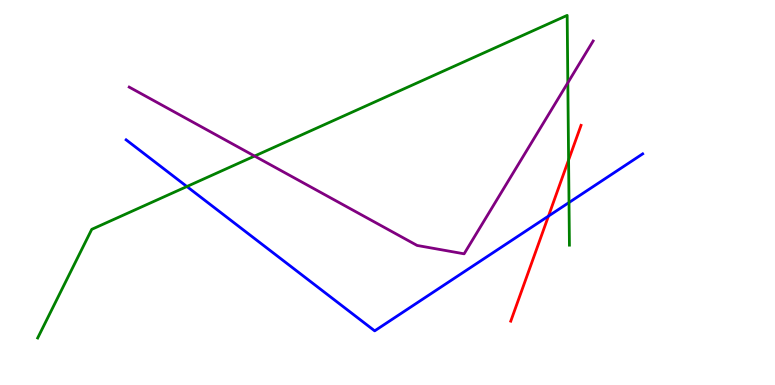[{'lines': ['blue', 'red'], 'intersections': [{'x': 7.08, 'y': 4.39}]}, {'lines': ['green', 'red'], 'intersections': [{'x': 7.34, 'y': 5.84}]}, {'lines': ['purple', 'red'], 'intersections': []}, {'lines': ['blue', 'green'], 'intersections': [{'x': 2.41, 'y': 5.16}, {'x': 7.34, 'y': 4.74}]}, {'lines': ['blue', 'purple'], 'intersections': []}, {'lines': ['green', 'purple'], 'intersections': [{'x': 3.28, 'y': 5.95}, {'x': 7.33, 'y': 7.85}]}]